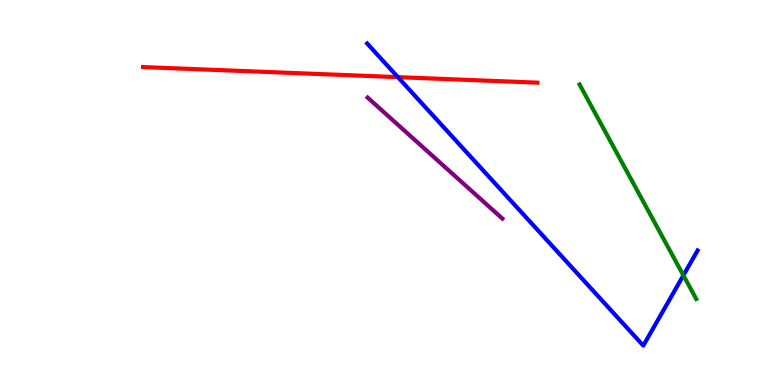[{'lines': ['blue', 'red'], 'intersections': [{'x': 5.13, 'y': 8.0}]}, {'lines': ['green', 'red'], 'intersections': []}, {'lines': ['purple', 'red'], 'intersections': []}, {'lines': ['blue', 'green'], 'intersections': [{'x': 8.82, 'y': 2.85}]}, {'lines': ['blue', 'purple'], 'intersections': []}, {'lines': ['green', 'purple'], 'intersections': []}]